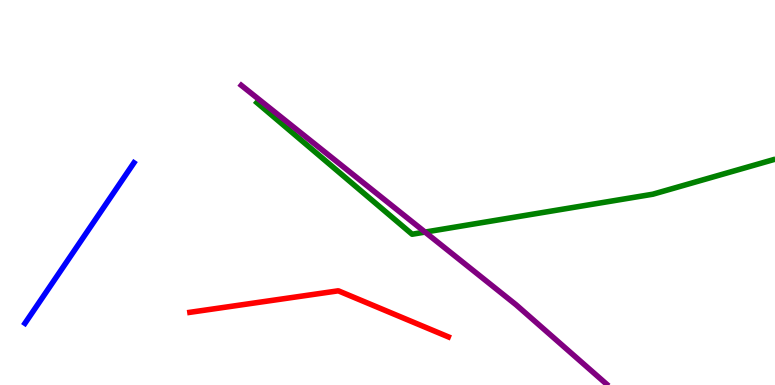[{'lines': ['blue', 'red'], 'intersections': []}, {'lines': ['green', 'red'], 'intersections': []}, {'lines': ['purple', 'red'], 'intersections': []}, {'lines': ['blue', 'green'], 'intersections': []}, {'lines': ['blue', 'purple'], 'intersections': []}, {'lines': ['green', 'purple'], 'intersections': [{'x': 5.48, 'y': 3.97}]}]